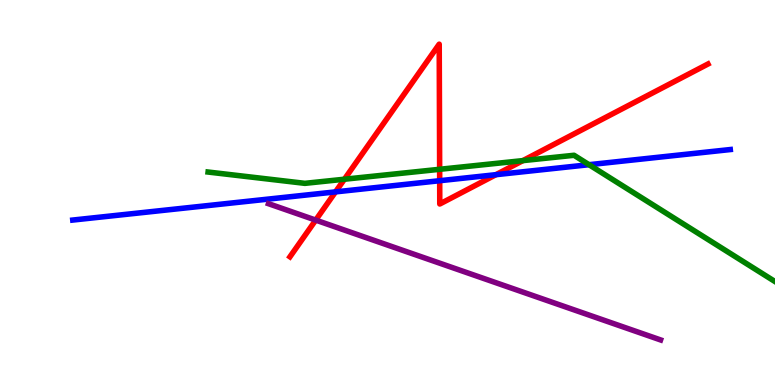[{'lines': ['blue', 'red'], 'intersections': [{'x': 4.33, 'y': 5.02}, {'x': 5.67, 'y': 5.31}, {'x': 6.4, 'y': 5.46}]}, {'lines': ['green', 'red'], 'intersections': [{'x': 4.44, 'y': 5.34}, {'x': 5.67, 'y': 5.6}, {'x': 6.75, 'y': 5.83}]}, {'lines': ['purple', 'red'], 'intersections': [{'x': 4.07, 'y': 4.28}]}, {'lines': ['blue', 'green'], 'intersections': [{'x': 7.6, 'y': 5.72}]}, {'lines': ['blue', 'purple'], 'intersections': []}, {'lines': ['green', 'purple'], 'intersections': []}]